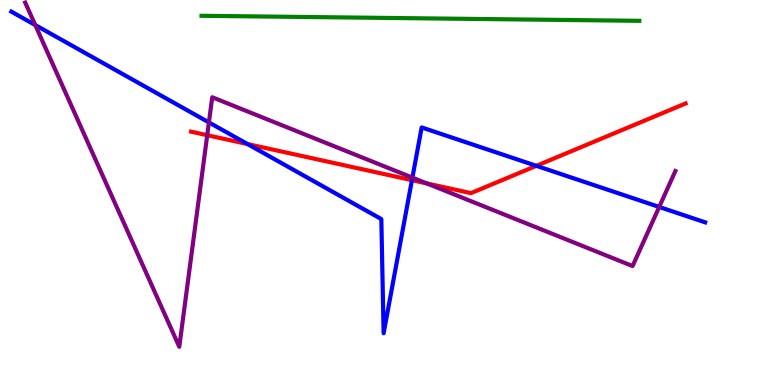[{'lines': ['blue', 'red'], 'intersections': [{'x': 3.19, 'y': 6.26}, {'x': 5.32, 'y': 5.32}, {'x': 6.92, 'y': 5.69}]}, {'lines': ['green', 'red'], 'intersections': []}, {'lines': ['purple', 'red'], 'intersections': [{'x': 2.67, 'y': 6.49}, {'x': 5.51, 'y': 5.24}]}, {'lines': ['blue', 'green'], 'intersections': []}, {'lines': ['blue', 'purple'], 'intersections': [{'x': 0.455, 'y': 9.35}, {'x': 2.7, 'y': 6.82}, {'x': 5.32, 'y': 5.39}, {'x': 8.51, 'y': 4.62}]}, {'lines': ['green', 'purple'], 'intersections': []}]